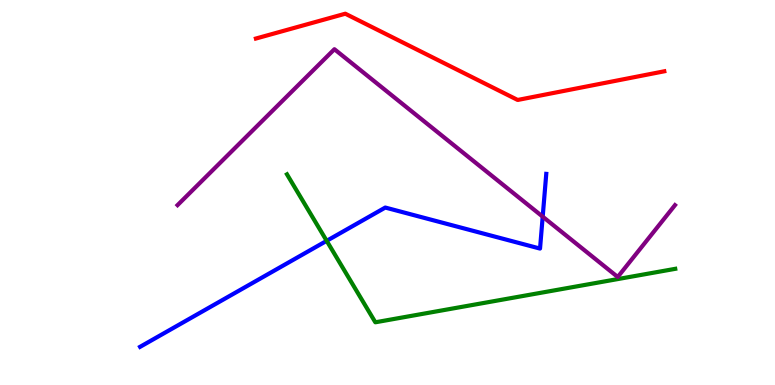[{'lines': ['blue', 'red'], 'intersections': []}, {'lines': ['green', 'red'], 'intersections': []}, {'lines': ['purple', 'red'], 'intersections': []}, {'lines': ['blue', 'green'], 'intersections': [{'x': 4.22, 'y': 3.74}]}, {'lines': ['blue', 'purple'], 'intersections': [{'x': 7.0, 'y': 4.37}]}, {'lines': ['green', 'purple'], 'intersections': []}]